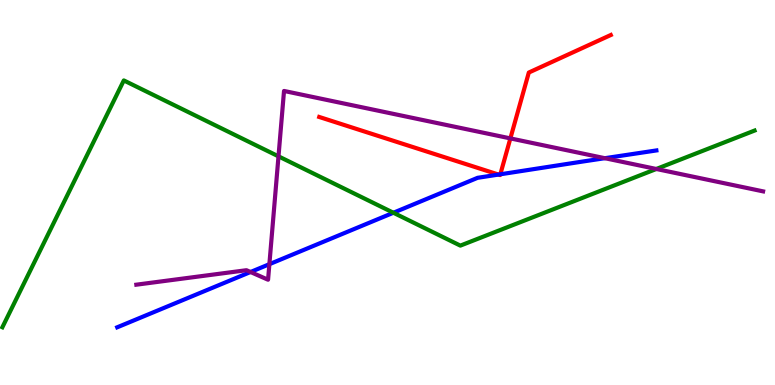[{'lines': ['blue', 'red'], 'intersections': [{'x': 6.43, 'y': 5.47}, {'x': 6.46, 'y': 5.47}]}, {'lines': ['green', 'red'], 'intersections': []}, {'lines': ['purple', 'red'], 'intersections': [{'x': 6.59, 'y': 6.41}]}, {'lines': ['blue', 'green'], 'intersections': [{'x': 5.08, 'y': 4.47}]}, {'lines': ['blue', 'purple'], 'intersections': [{'x': 3.23, 'y': 2.93}, {'x': 3.48, 'y': 3.14}, {'x': 7.8, 'y': 5.89}]}, {'lines': ['green', 'purple'], 'intersections': [{'x': 3.59, 'y': 5.94}, {'x': 8.47, 'y': 5.61}]}]